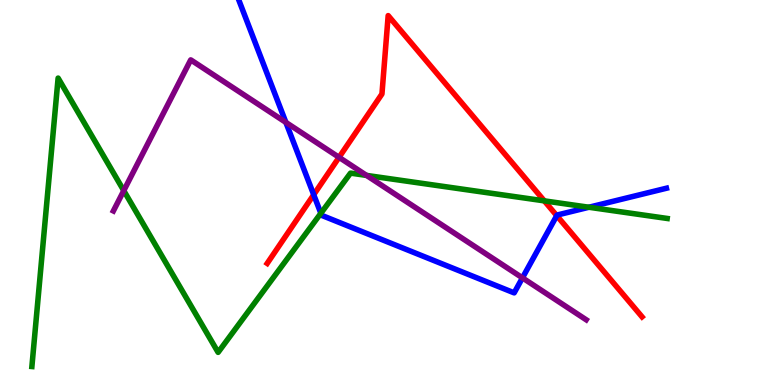[{'lines': ['blue', 'red'], 'intersections': [{'x': 4.05, 'y': 4.94}, {'x': 7.18, 'y': 4.4}]}, {'lines': ['green', 'red'], 'intersections': [{'x': 7.02, 'y': 4.78}]}, {'lines': ['purple', 'red'], 'intersections': [{'x': 4.37, 'y': 5.91}]}, {'lines': ['blue', 'green'], 'intersections': [{'x': 4.14, 'y': 4.46}, {'x': 7.6, 'y': 4.62}]}, {'lines': ['blue', 'purple'], 'intersections': [{'x': 3.69, 'y': 6.82}, {'x': 6.74, 'y': 2.78}]}, {'lines': ['green', 'purple'], 'intersections': [{'x': 1.6, 'y': 5.05}, {'x': 4.73, 'y': 5.44}]}]